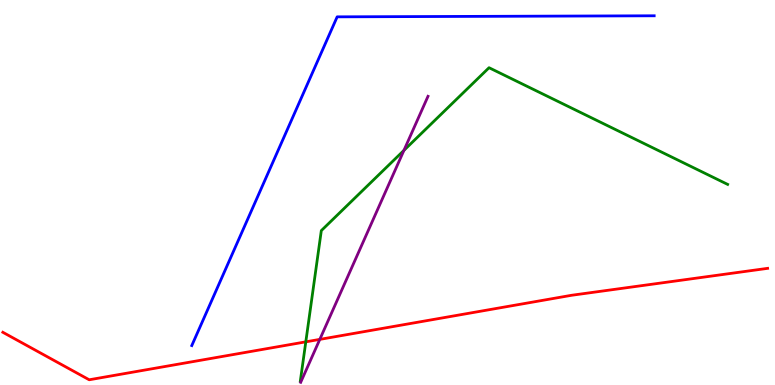[{'lines': ['blue', 'red'], 'intersections': []}, {'lines': ['green', 'red'], 'intersections': [{'x': 3.95, 'y': 1.12}]}, {'lines': ['purple', 'red'], 'intersections': [{'x': 4.13, 'y': 1.18}]}, {'lines': ['blue', 'green'], 'intersections': []}, {'lines': ['blue', 'purple'], 'intersections': []}, {'lines': ['green', 'purple'], 'intersections': [{'x': 5.21, 'y': 6.09}]}]